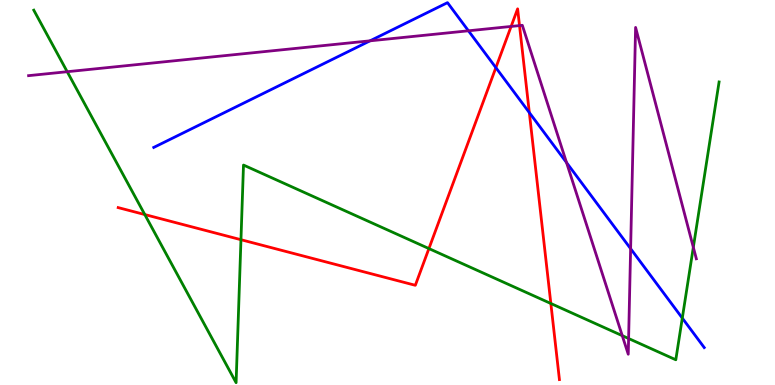[{'lines': ['blue', 'red'], 'intersections': [{'x': 6.4, 'y': 8.24}, {'x': 6.83, 'y': 7.08}]}, {'lines': ['green', 'red'], 'intersections': [{'x': 1.87, 'y': 4.43}, {'x': 3.11, 'y': 3.77}, {'x': 5.53, 'y': 3.54}, {'x': 7.11, 'y': 2.12}]}, {'lines': ['purple', 'red'], 'intersections': [{'x': 6.6, 'y': 9.31}, {'x': 6.7, 'y': 9.34}]}, {'lines': ['blue', 'green'], 'intersections': [{'x': 8.8, 'y': 1.74}]}, {'lines': ['blue', 'purple'], 'intersections': [{'x': 4.77, 'y': 8.94}, {'x': 6.04, 'y': 9.2}, {'x': 7.31, 'y': 5.78}, {'x': 8.14, 'y': 3.54}]}, {'lines': ['green', 'purple'], 'intersections': [{'x': 0.867, 'y': 8.14}, {'x': 8.03, 'y': 1.28}, {'x': 8.11, 'y': 1.21}, {'x': 8.95, 'y': 3.58}]}]